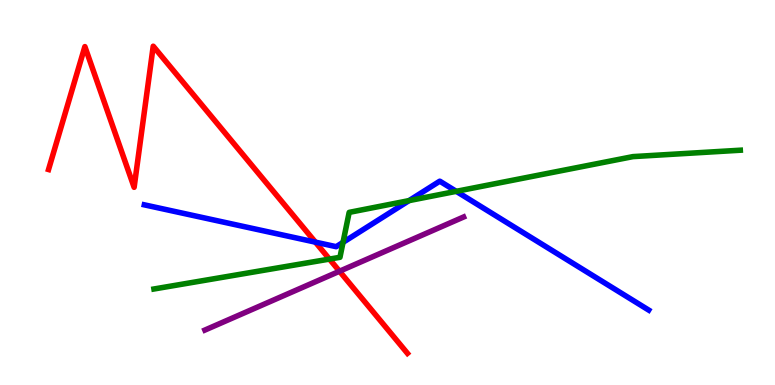[{'lines': ['blue', 'red'], 'intersections': [{'x': 4.07, 'y': 3.71}]}, {'lines': ['green', 'red'], 'intersections': [{'x': 4.25, 'y': 3.27}]}, {'lines': ['purple', 'red'], 'intersections': [{'x': 4.38, 'y': 2.95}]}, {'lines': ['blue', 'green'], 'intersections': [{'x': 4.43, 'y': 3.71}, {'x': 5.28, 'y': 4.79}, {'x': 5.89, 'y': 5.03}]}, {'lines': ['blue', 'purple'], 'intersections': []}, {'lines': ['green', 'purple'], 'intersections': []}]